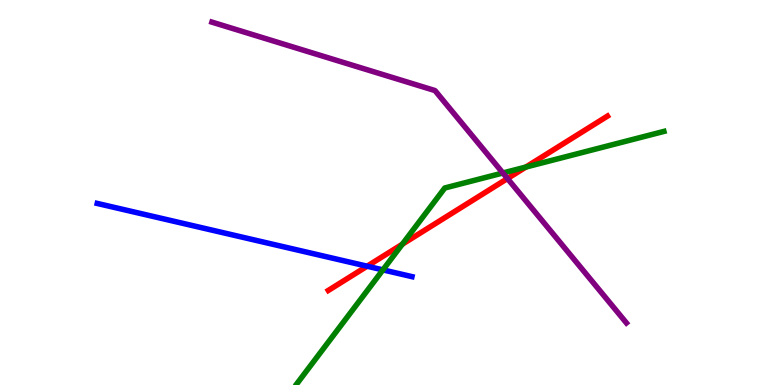[{'lines': ['blue', 'red'], 'intersections': [{'x': 4.74, 'y': 3.09}]}, {'lines': ['green', 'red'], 'intersections': [{'x': 5.19, 'y': 3.66}, {'x': 6.79, 'y': 5.66}]}, {'lines': ['purple', 'red'], 'intersections': [{'x': 6.55, 'y': 5.36}]}, {'lines': ['blue', 'green'], 'intersections': [{'x': 4.94, 'y': 2.99}]}, {'lines': ['blue', 'purple'], 'intersections': []}, {'lines': ['green', 'purple'], 'intersections': [{'x': 6.49, 'y': 5.51}]}]